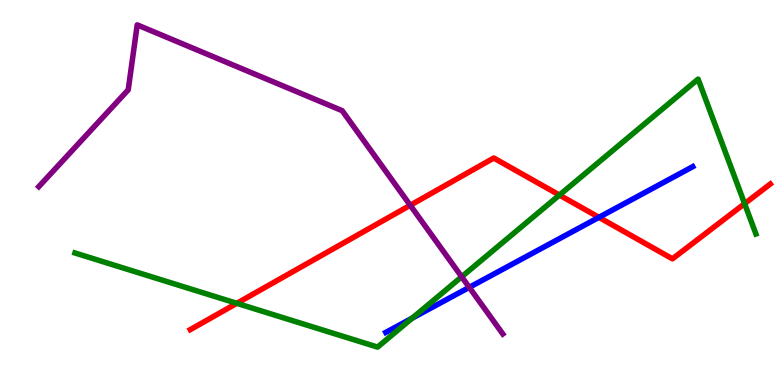[{'lines': ['blue', 'red'], 'intersections': [{'x': 7.73, 'y': 4.35}]}, {'lines': ['green', 'red'], 'intersections': [{'x': 3.06, 'y': 2.12}, {'x': 7.22, 'y': 4.93}, {'x': 9.61, 'y': 4.71}]}, {'lines': ['purple', 'red'], 'intersections': [{'x': 5.29, 'y': 4.67}]}, {'lines': ['blue', 'green'], 'intersections': [{'x': 5.32, 'y': 1.74}]}, {'lines': ['blue', 'purple'], 'intersections': [{'x': 6.06, 'y': 2.54}]}, {'lines': ['green', 'purple'], 'intersections': [{'x': 5.96, 'y': 2.81}]}]